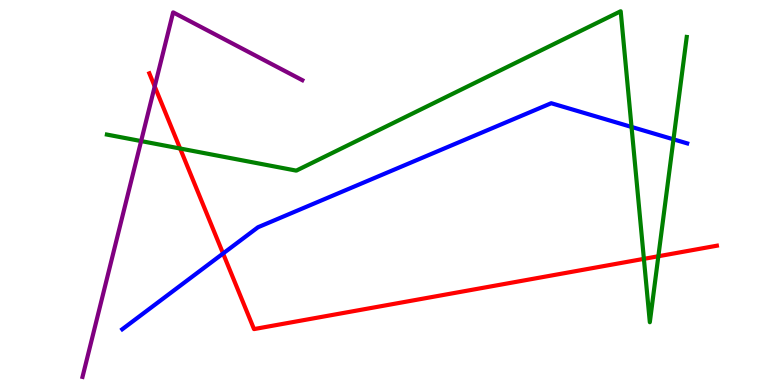[{'lines': ['blue', 'red'], 'intersections': [{'x': 2.88, 'y': 3.42}]}, {'lines': ['green', 'red'], 'intersections': [{'x': 2.32, 'y': 6.14}, {'x': 8.31, 'y': 3.28}, {'x': 8.49, 'y': 3.34}]}, {'lines': ['purple', 'red'], 'intersections': [{'x': 2.0, 'y': 7.75}]}, {'lines': ['blue', 'green'], 'intersections': [{'x': 8.15, 'y': 6.7}, {'x': 8.69, 'y': 6.38}]}, {'lines': ['blue', 'purple'], 'intersections': []}, {'lines': ['green', 'purple'], 'intersections': [{'x': 1.82, 'y': 6.34}]}]